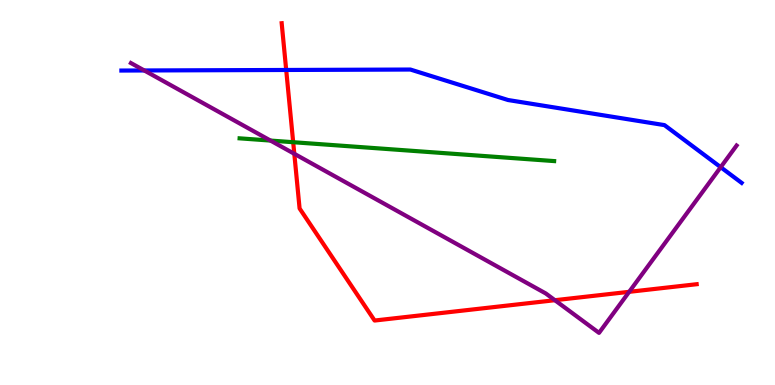[{'lines': ['blue', 'red'], 'intersections': [{'x': 3.69, 'y': 8.18}]}, {'lines': ['green', 'red'], 'intersections': [{'x': 3.78, 'y': 6.31}]}, {'lines': ['purple', 'red'], 'intersections': [{'x': 3.8, 'y': 6.01}, {'x': 7.16, 'y': 2.2}, {'x': 8.12, 'y': 2.42}]}, {'lines': ['blue', 'green'], 'intersections': []}, {'lines': ['blue', 'purple'], 'intersections': [{'x': 1.86, 'y': 8.17}, {'x': 9.3, 'y': 5.66}]}, {'lines': ['green', 'purple'], 'intersections': [{'x': 3.49, 'y': 6.35}]}]